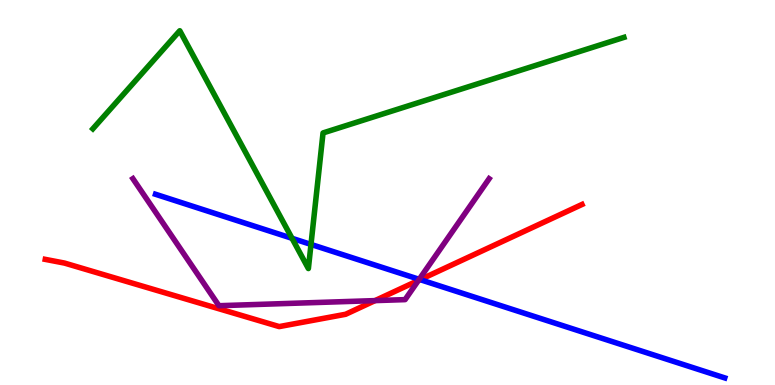[{'lines': ['blue', 'red'], 'intersections': [{'x': 5.42, 'y': 2.74}]}, {'lines': ['green', 'red'], 'intersections': []}, {'lines': ['purple', 'red'], 'intersections': [{'x': 4.84, 'y': 2.19}, {'x': 5.4, 'y': 2.72}]}, {'lines': ['blue', 'green'], 'intersections': [{'x': 3.77, 'y': 3.81}, {'x': 4.01, 'y': 3.65}]}, {'lines': ['blue', 'purple'], 'intersections': [{'x': 5.41, 'y': 2.74}]}, {'lines': ['green', 'purple'], 'intersections': []}]